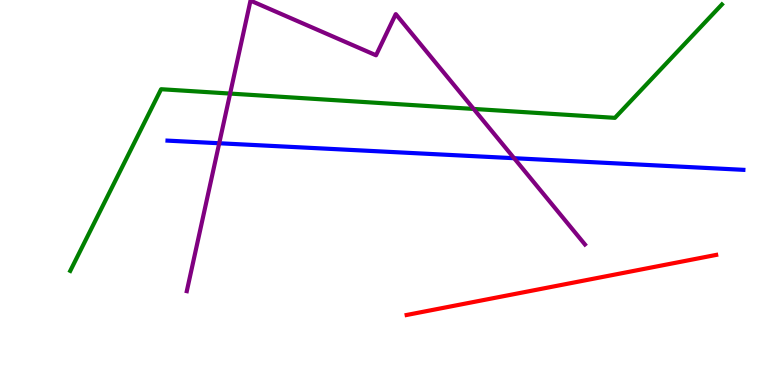[{'lines': ['blue', 'red'], 'intersections': []}, {'lines': ['green', 'red'], 'intersections': []}, {'lines': ['purple', 'red'], 'intersections': []}, {'lines': ['blue', 'green'], 'intersections': []}, {'lines': ['blue', 'purple'], 'intersections': [{'x': 2.83, 'y': 6.28}, {'x': 6.63, 'y': 5.89}]}, {'lines': ['green', 'purple'], 'intersections': [{'x': 2.97, 'y': 7.57}, {'x': 6.11, 'y': 7.17}]}]